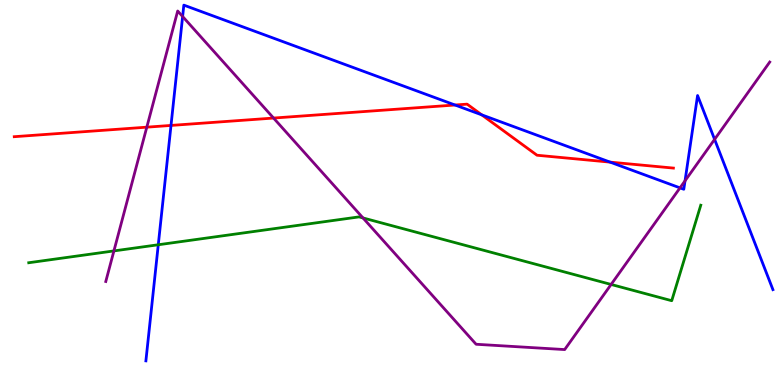[{'lines': ['blue', 'red'], 'intersections': [{'x': 2.21, 'y': 6.74}, {'x': 5.87, 'y': 7.27}, {'x': 6.22, 'y': 7.02}, {'x': 7.87, 'y': 5.79}]}, {'lines': ['green', 'red'], 'intersections': []}, {'lines': ['purple', 'red'], 'intersections': [{'x': 1.89, 'y': 6.7}, {'x': 3.53, 'y': 6.93}]}, {'lines': ['blue', 'green'], 'intersections': [{'x': 2.04, 'y': 3.64}]}, {'lines': ['blue', 'purple'], 'intersections': [{'x': 2.36, 'y': 9.57}, {'x': 8.77, 'y': 5.12}, {'x': 8.84, 'y': 5.3}, {'x': 9.22, 'y': 6.38}]}, {'lines': ['green', 'purple'], 'intersections': [{'x': 1.47, 'y': 3.48}, {'x': 4.68, 'y': 4.34}, {'x': 7.89, 'y': 2.61}]}]